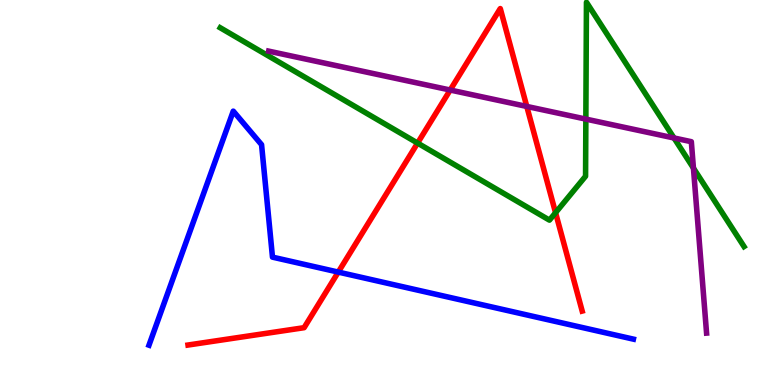[{'lines': ['blue', 'red'], 'intersections': [{'x': 4.36, 'y': 2.93}]}, {'lines': ['green', 'red'], 'intersections': [{'x': 5.39, 'y': 6.28}, {'x': 7.17, 'y': 4.47}]}, {'lines': ['purple', 'red'], 'intersections': [{'x': 5.81, 'y': 7.66}, {'x': 6.8, 'y': 7.24}]}, {'lines': ['blue', 'green'], 'intersections': []}, {'lines': ['blue', 'purple'], 'intersections': []}, {'lines': ['green', 'purple'], 'intersections': [{'x': 7.56, 'y': 6.91}, {'x': 8.7, 'y': 6.42}, {'x': 8.95, 'y': 5.63}]}]